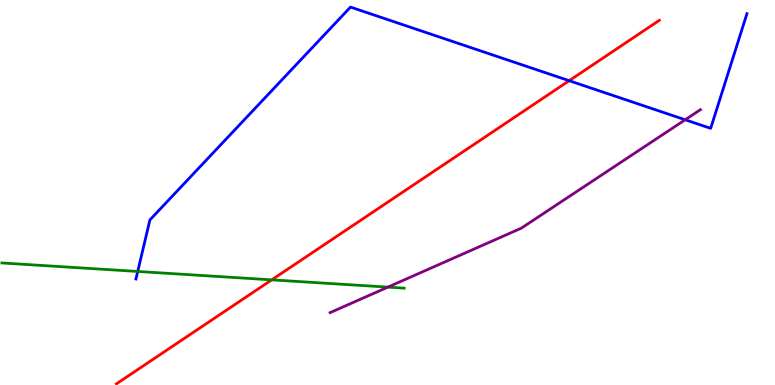[{'lines': ['blue', 'red'], 'intersections': [{'x': 7.34, 'y': 7.9}]}, {'lines': ['green', 'red'], 'intersections': [{'x': 3.51, 'y': 2.73}]}, {'lines': ['purple', 'red'], 'intersections': []}, {'lines': ['blue', 'green'], 'intersections': [{'x': 1.78, 'y': 2.95}]}, {'lines': ['blue', 'purple'], 'intersections': [{'x': 8.84, 'y': 6.89}]}, {'lines': ['green', 'purple'], 'intersections': [{'x': 5.0, 'y': 2.54}]}]